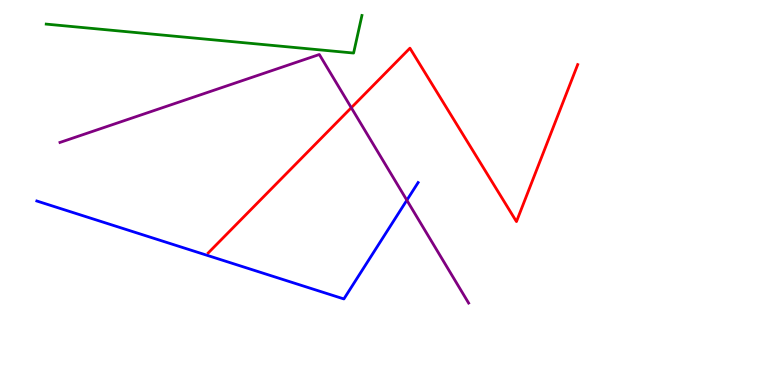[{'lines': ['blue', 'red'], 'intersections': []}, {'lines': ['green', 'red'], 'intersections': []}, {'lines': ['purple', 'red'], 'intersections': [{'x': 4.53, 'y': 7.2}]}, {'lines': ['blue', 'green'], 'intersections': []}, {'lines': ['blue', 'purple'], 'intersections': [{'x': 5.25, 'y': 4.8}]}, {'lines': ['green', 'purple'], 'intersections': []}]